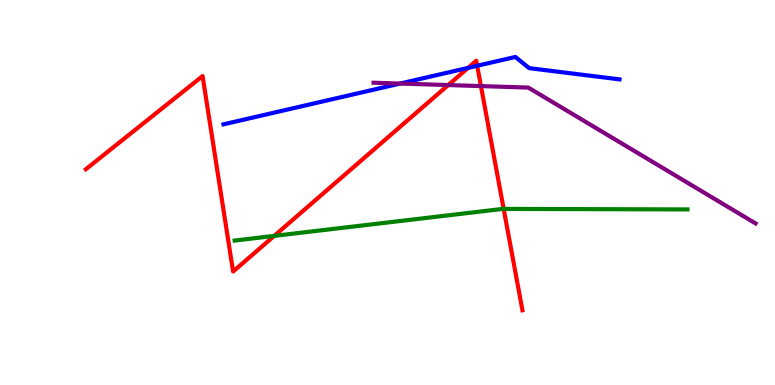[{'lines': ['blue', 'red'], 'intersections': [{'x': 6.04, 'y': 8.24}, {'x': 6.16, 'y': 8.29}]}, {'lines': ['green', 'red'], 'intersections': [{'x': 3.54, 'y': 3.87}, {'x': 6.5, 'y': 4.57}]}, {'lines': ['purple', 'red'], 'intersections': [{'x': 5.78, 'y': 7.79}, {'x': 6.21, 'y': 7.76}]}, {'lines': ['blue', 'green'], 'intersections': []}, {'lines': ['blue', 'purple'], 'intersections': [{'x': 5.16, 'y': 7.83}]}, {'lines': ['green', 'purple'], 'intersections': []}]